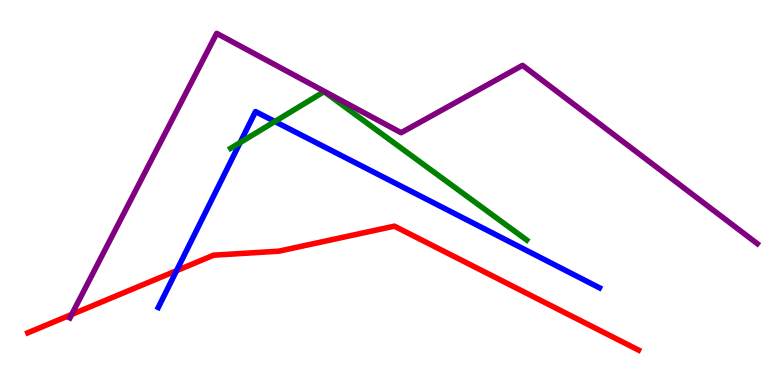[{'lines': ['blue', 'red'], 'intersections': [{'x': 2.28, 'y': 2.97}]}, {'lines': ['green', 'red'], 'intersections': []}, {'lines': ['purple', 'red'], 'intersections': [{'x': 0.925, 'y': 1.83}]}, {'lines': ['blue', 'green'], 'intersections': [{'x': 3.1, 'y': 6.3}, {'x': 3.55, 'y': 6.84}]}, {'lines': ['blue', 'purple'], 'intersections': []}, {'lines': ['green', 'purple'], 'intersections': []}]